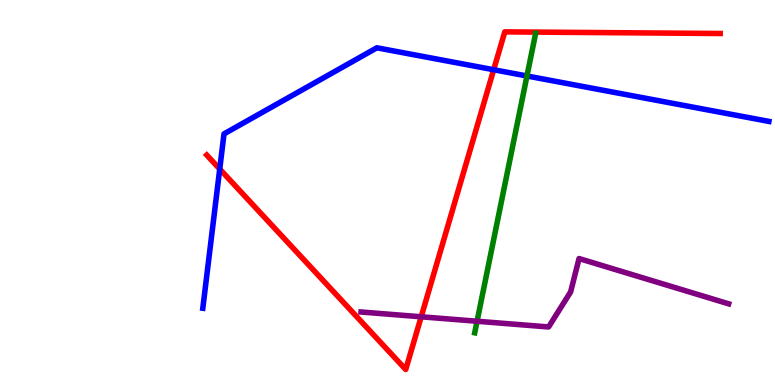[{'lines': ['blue', 'red'], 'intersections': [{'x': 2.84, 'y': 5.61}, {'x': 6.37, 'y': 8.19}]}, {'lines': ['green', 'red'], 'intersections': []}, {'lines': ['purple', 'red'], 'intersections': [{'x': 5.43, 'y': 1.77}]}, {'lines': ['blue', 'green'], 'intersections': [{'x': 6.8, 'y': 8.03}]}, {'lines': ['blue', 'purple'], 'intersections': []}, {'lines': ['green', 'purple'], 'intersections': [{'x': 6.16, 'y': 1.66}]}]